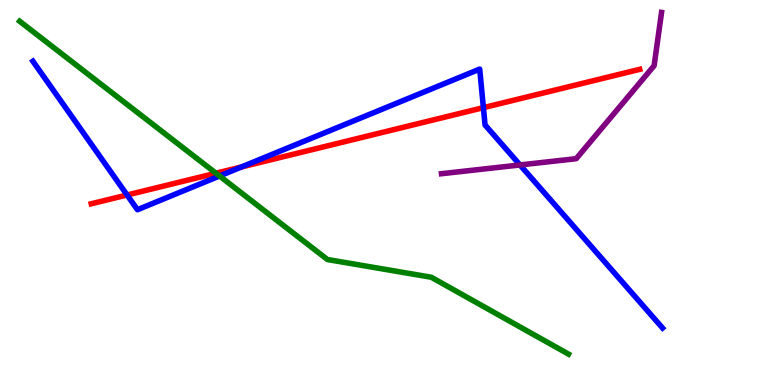[{'lines': ['blue', 'red'], 'intersections': [{'x': 1.64, 'y': 4.94}, {'x': 3.12, 'y': 5.66}, {'x': 6.24, 'y': 7.2}]}, {'lines': ['green', 'red'], 'intersections': [{'x': 2.79, 'y': 5.5}]}, {'lines': ['purple', 'red'], 'intersections': []}, {'lines': ['blue', 'green'], 'intersections': [{'x': 2.83, 'y': 5.43}]}, {'lines': ['blue', 'purple'], 'intersections': [{'x': 6.71, 'y': 5.72}]}, {'lines': ['green', 'purple'], 'intersections': []}]